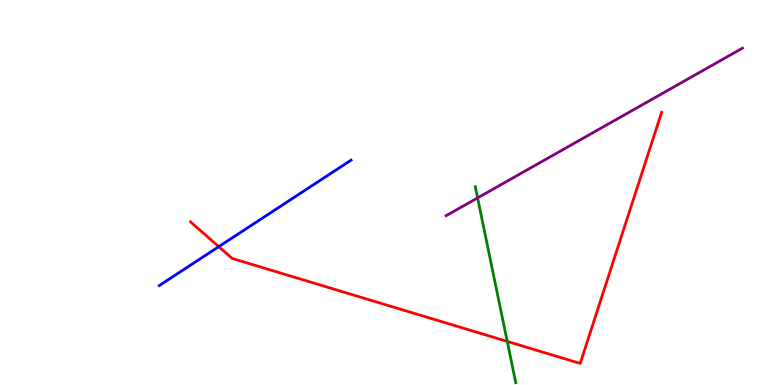[{'lines': ['blue', 'red'], 'intersections': [{'x': 2.82, 'y': 3.59}]}, {'lines': ['green', 'red'], 'intersections': [{'x': 6.55, 'y': 1.13}]}, {'lines': ['purple', 'red'], 'intersections': []}, {'lines': ['blue', 'green'], 'intersections': []}, {'lines': ['blue', 'purple'], 'intersections': []}, {'lines': ['green', 'purple'], 'intersections': [{'x': 6.16, 'y': 4.86}]}]